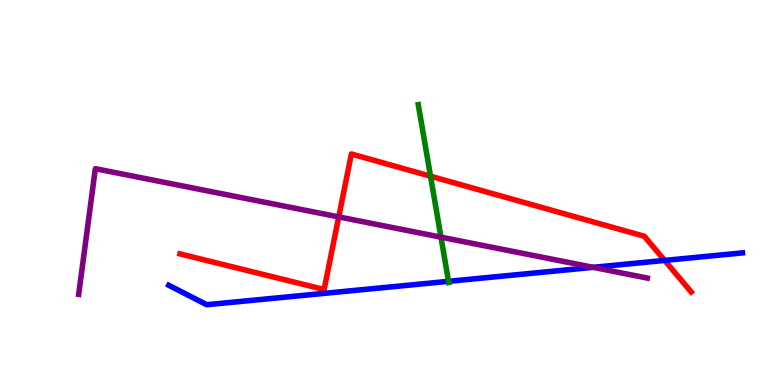[{'lines': ['blue', 'red'], 'intersections': [{'x': 8.58, 'y': 3.24}]}, {'lines': ['green', 'red'], 'intersections': [{'x': 5.56, 'y': 5.42}]}, {'lines': ['purple', 'red'], 'intersections': [{'x': 4.37, 'y': 4.37}]}, {'lines': ['blue', 'green'], 'intersections': [{'x': 5.79, 'y': 2.69}]}, {'lines': ['blue', 'purple'], 'intersections': [{'x': 7.65, 'y': 3.06}]}, {'lines': ['green', 'purple'], 'intersections': [{'x': 5.69, 'y': 3.84}]}]